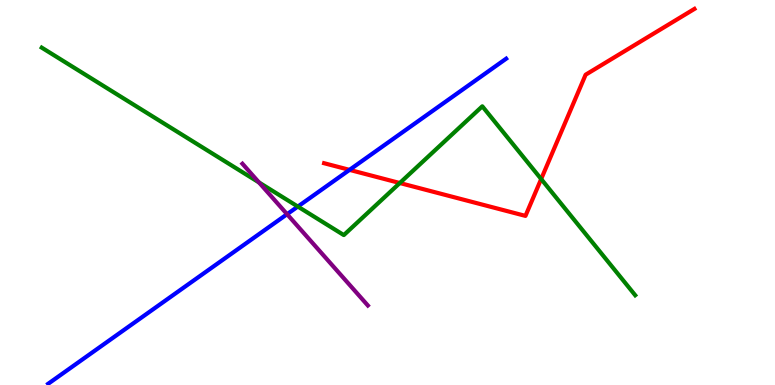[{'lines': ['blue', 'red'], 'intersections': [{'x': 4.51, 'y': 5.59}]}, {'lines': ['green', 'red'], 'intersections': [{'x': 5.16, 'y': 5.25}, {'x': 6.98, 'y': 5.35}]}, {'lines': ['purple', 'red'], 'intersections': []}, {'lines': ['blue', 'green'], 'intersections': [{'x': 3.84, 'y': 4.63}]}, {'lines': ['blue', 'purple'], 'intersections': [{'x': 3.7, 'y': 4.44}]}, {'lines': ['green', 'purple'], 'intersections': [{'x': 3.34, 'y': 5.26}]}]